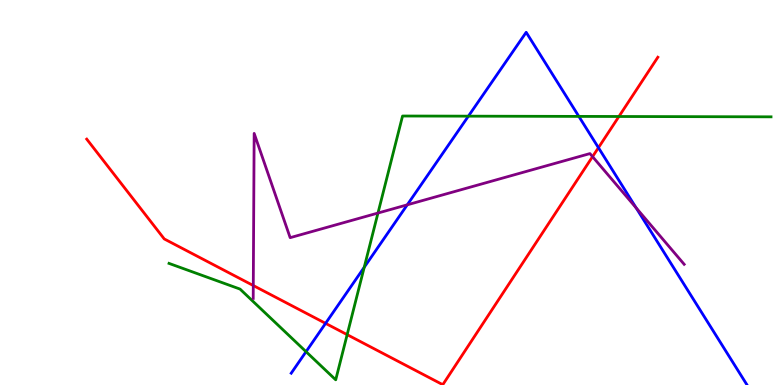[{'lines': ['blue', 'red'], 'intersections': [{'x': 4.2, 'y': 1.6}, {'x': 7.72, 'y': 6.16}]}, {'lines': ['green', 'red'], 'intersections': [{'x': 4.48, 'y': 1.31}, {'x': 7.99, 'y': 6.97}]}, {'lines': ['purple', 'red'], 'intersections': [{'x': 3.27, 'y': 2.58}, {'x': 7.65, 'y': 5.93}]}, {'lines': ['blue', 'green'], 'intersections': [{'x': 3.95, 'y': 0.865}, {'x': 4.7, 'y': 3.06}, {'x': 6.04, 'y': 6.98}, {'x': 7.47, 'y': 6.98}]}, {'lines': ['blue', 'purple'], 'intersections': [{'x': 5.26, 'y': 4.68}, {'x': 8.21, 'y': 4.6}]}, {'lines': ['green', 'purple'], 'intersections': [{'x': 4.88, 'y': 4.47}]}]